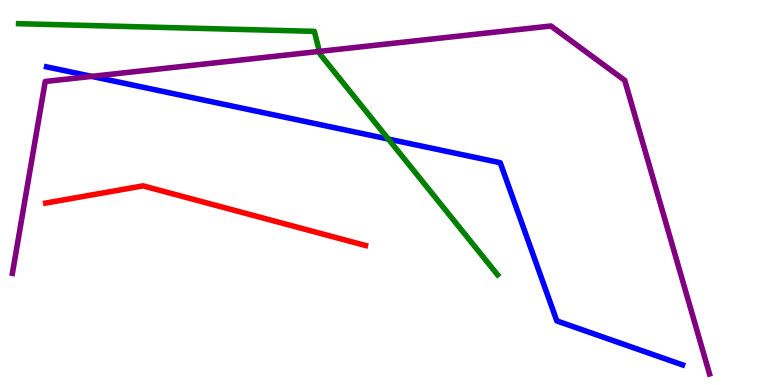[{'lines': ['blue', 'red'], 'intersections': []}, {'lines': ['green', 'red'], 'intersections': []}, {'lines': ['purple', 'red'], 'intersections': []}, {'lines': ['blue', 'green'], 'intersections': [{'x': 5.01, 'y': 6.39}]}, {'lines': ['blue', 'purple'], 'intersections': [{'x': 1.18, 'y': 8.02}]}, {'lines': ['green', 'purple'], 'intersections': [{'x': 4.12, 'y': 8.67}]}]